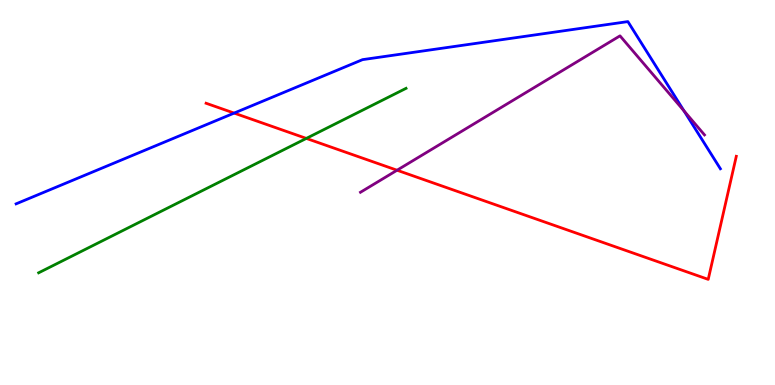[{'lines': ['blue', 'red'], 'intersections': [{'x': 3.02, 'y': 7.06}]}, {'lines': ['green', 'red'], 'intersections': [{'x': 3.95, 'y': 6.4}]}, {'lines': ['purple', 'red'], 'intersections': [{'x': 5.12, 'y': 5.58}]}, {'lines': ['blue', 'green'], 'intersections': []}, {'lines': ['blue', 'purple'], 'intersections': [{'x': 8.83, 'y': 7.12}]}, {'lines': ['green', 'purple'], 'intersections': []}]